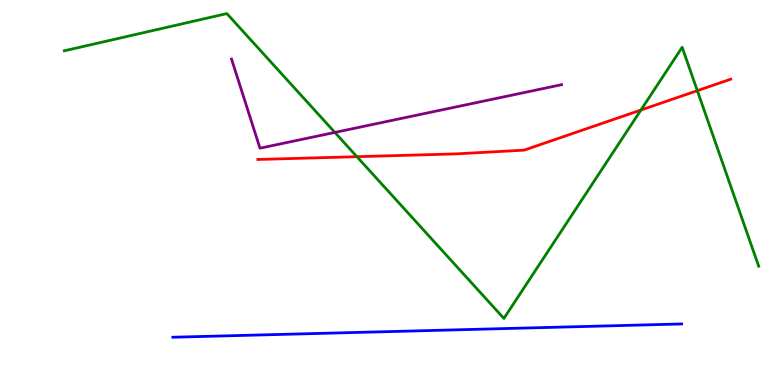[{'lines': ['blue', 'red'], 'intersections': []}, {'lines': ['green', 'red'], 'intersections': [{'x': 4.61, 'y': 5.93}, {'x': 8.27, 'y': 7.14}, {'x': 9.0, 'y': 7.65}]}, {'lines': ['purple', 'red'], 'intersections': []}, {'lines': ['blue', 'green'], 'intersections': []}, {'lines': ['blue', 'purple'], 'intersections': []}, {'lines': ['green', 'purple'], 'intersections': [{'x': 4.32, 'y': 6.56}]}]